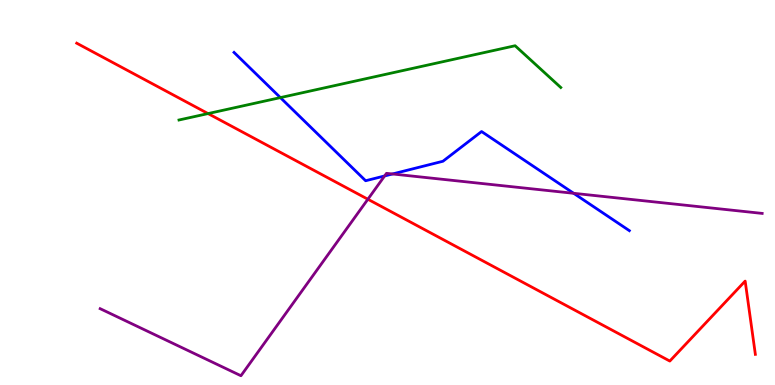[{'lines': ['blue', 'red'], 'intersections': []}, {'lines': ['green', 'red'], 'intersections': [{'x': 2.68, 'y': 7.05}]}, {'lines': ['purple', 'red'], 'intersections': [{'x': 4.75, 'y': 4.82}]}, {'lines': ['blue', 'green'], 'intersections': [{'x': 3.62, 'y': 7.46}]}, {'lines': ['blue', 'purple'], 'intersections': [{'x': 4.96, 'y': 5.43}, {'x': 5.06, 'y': 5.48}, {'x': 7.4, 'y': 4.98}]}, {'lines': ['green', 'purple'], 'intersections': []}]